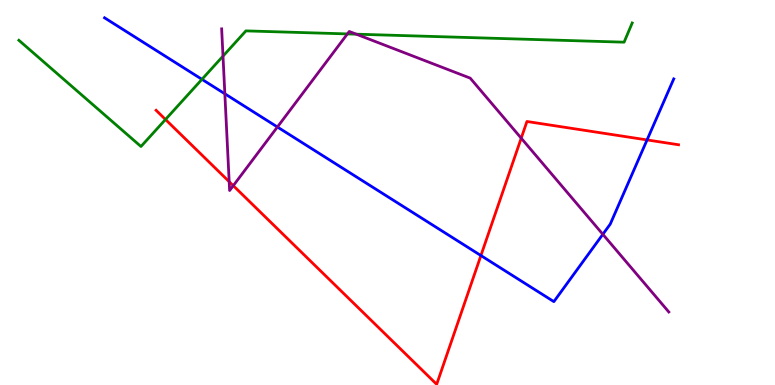[{'lines': ['blue', 'red'], 'intersections': [{'x': 6.21, 'y': 3.36}, {'x': 8.35, 'y': 6.37}]}, {'lines': ['green', 'red'], 'intersections': [{'x': 2.14, 'y': 6.9}]}, {'lines': ['purple', 'red'], 'intersections': [{'x': 2.96, 'y': 5.28}, {'x': 3.01, 'y': 5.18}, {'x': 6.73, 'y': 6.41}]}, {'lines': ['blue', 'green'], 'intersections': [{'x': 2.61, 'y': 7.94}]}, {'lines': ['blue', 'purple'], 'intersections': [{'x': 2.9, 'y': 7.56}, {'x': 3.58, 'y': 6.7}, {'x': 7.78, 'y': 3.91}]}, {'lines': ['green', 'purple'], 'intersections': [{'x': 2.88, 'y': 8.54}, {'x': 4.48, 'y': 9.12}, {'x': 4.6, 'y': 9.11}]}]